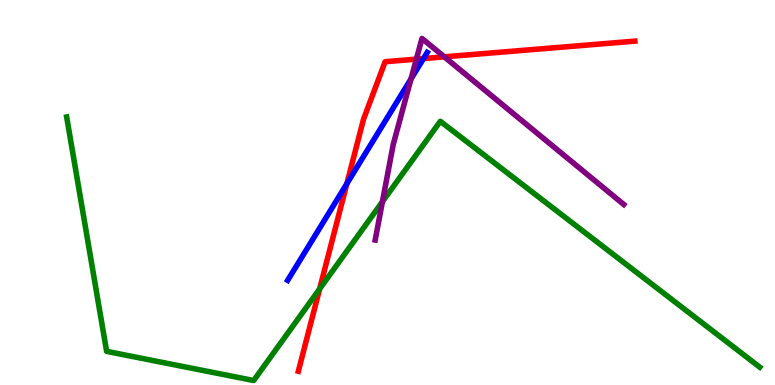[{'lines': ['blue', 'red'], 'intersections': [{'x': 4.48, 'y': 5.23}, {'x': 5.46, 'y': 8.48}]}, {'lines': ['green', 'red'], 'intersections': [{'x': 4.12, 'y': 2.5}]}, {'lines': ['purple', 'red'], 'intersections': [{'x': 5.37, 'y': 8.46}, {'x': 5.73, 'y': 8.52}]}, {'lines': ['blue', 'green'], 'intersections': []}, {'lines': ['blue', 'purple'], 'intersections': [{'x': 5.3, 'y': 7.95}]}, {'lines': ['green', 'purple'], 'intersections': [{'x': 4.93, 'y': 4.76}]}]